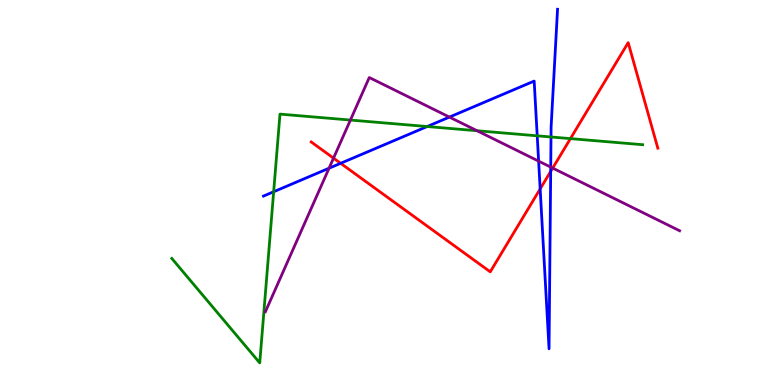[{'lines': ['blue', 'red'], 'intersections': [{'x': 4.4, 'y': 5.76}, {'x': 6.97, 'y': 5.09}, {'x': 7.11, 'y': 5.55}]}, {'lines': ['green', 'red'], 'intersections': [{'x': 7.36, 'y': 6.4}]}, {'lines': ['purple', 'red'], 'intersections': [{'x': 4.3, 'y': 5.89}, {'x': 7.13, 'y': 5.63}]}, {'lines': ['blue', 'green'], 'intersections': [{'x': 3.53, 'y': 5.02}, {'x': 5.51, 'y': 6.71}, {'x': 6.93, 'y': 6.47}, {'x': 7.11, 'y': 6.44}]}, {'lines': ['blue', 'purple'], 'intersections': [{'x': 4.25, 'y': 5.63}, {'x': 5.8, 'y': 6.96}, {'x': 6.95, 'y': 5.81}, {'x': 7.11, 'y': 5.66}]}, {'lines': ['green', 'purple'], 'intersections': [{'x': 4.52, 'y': 6.88}, {'x': 6.16, 'y': 6.6}]}]